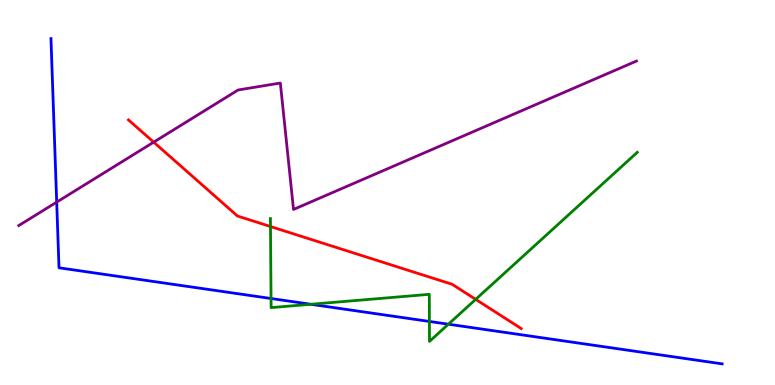[{'lines': ['blue', 'red'], 'intersections': []}, {'lines': ['green', 'red'], 'intersections': [{'x': 3.49, 'y': 4.12}, {'x': 6.14, 'y': 2.22}]}, {'lines': ['purple', 'red'], 'intersections': [{'x': 1.98, 'y': 6.31}]}, {'lines': ['blue', 'green'], 'intersections': [{'x': 3.5, 'y': 2.25}, {'x': 4.01, 'y': 2.1}, {'x': 5.54, 'y': 1.65}, {'x': 5.79, 'y': 1.58}]}, {'lines': ['blue', 'purple'], 'intersections': [{'x': 0.732, 'y': 4.75}]}, {'lines': ['green', 'purple'], 'intersections': []}]